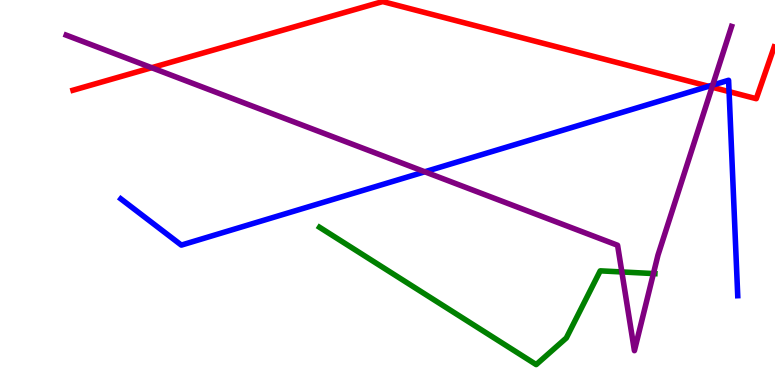[{'lines': ['blue', 'red'], 'intersections': [{'x': 9.14, 'y': 7.76}, {'x': 9.41, 'y': 7.62}]}, {'lines': ['green', 'red'], 'intersections': []}, {'lines': ['purple', 'red'], 'intersections': [{'x': 1.96, 'y': 8.24}, {'x': 9.19, 'y': 7.74}]}, {'lines': ['blue', 'green'], 'intersections': []}, {'lines': ['blue', 'purple'], 'intersections': [{'x': 5.48, 'y': 5.54}, {'x': 9.2, 'y': 7.79}]}, {'lines': ['green', 'purple'], 'intersections': [{'x': 8.02, 'y': 2.94}, {'x': 8.43, 'y': 2.89}]}]